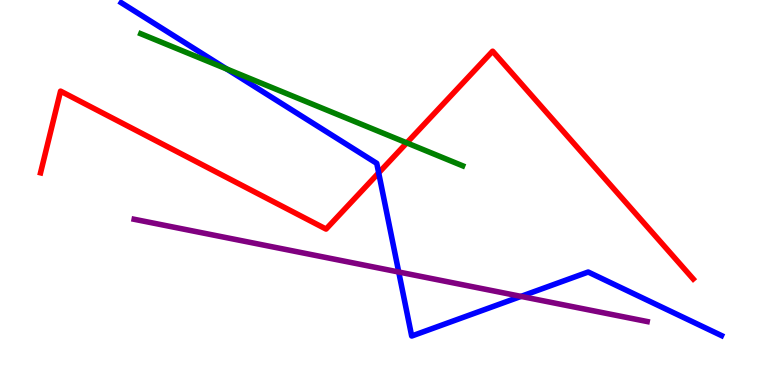[{'lines': ['blue', 'red'], 'intersections': [{'x': 4.89, 'y': 5.51}]}, {'lines': ['green', 'red'], 'intersections': [{'x': 5.25, 'y': 6.29}]}, {'lines': ['purple', 'red'], 'intersections': []}, {'lines': ['blue', 'green'], 'intersections': [{'x': 2.92, 'y': 8.21}]}, {'lines': ['blue', 'purple'], 'intersections': [{'x': 5.14, 'y': 2.93}, {'x': 6.72, 'y': 2.3}]}, {'lines': ['green', 'purple'], 'intersections': []}]